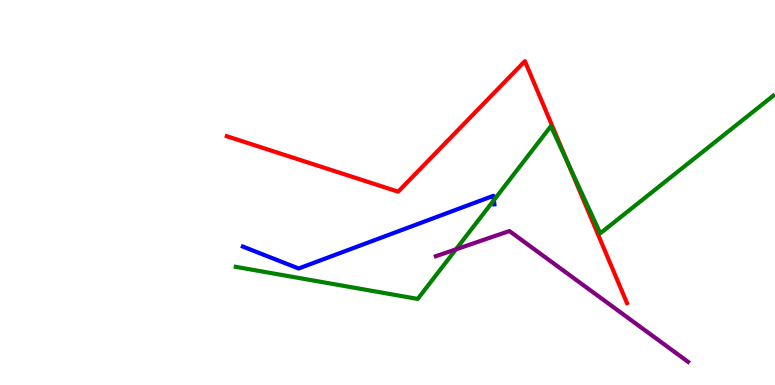[{'lines': ['blue', 'red'], 'intersections': []}, {'lines': ['green', 'red'], 'intersections': [{'x': 7.33, 'y': 5.77}]}, {'lines': ['purple', 'red'], 'intersections': []}, {'lines': ['blue', 'green'], 'intersections': [{'x': 6.37, 'y': 4.8}]}, {'lines': ['blue', 'purple'], 'intersections': []}, {'lines': ['green', 'purple'], 'intersections': [{'x': 5.88, 'y': 3.52}]}]